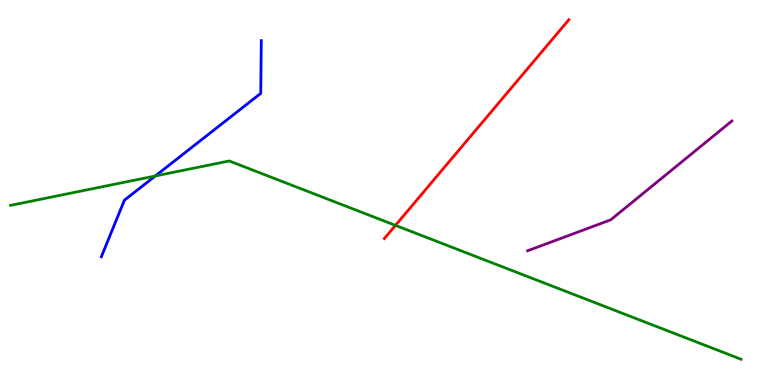[{'lines': ['blue', 'red'], 'intersections': []}, {'lines': ['green', 'red'], 'intersections': [{'x': 5.1, 'y': 4.15}]}, {'lines': ['purple', 'red'], 'intersections': []}, {'lines': ['blue', 'green'], 'intersections': [{'x': 2.0, 'y': 5.43}]}, {'lines': ['blue', 'purple'], 'intersections': []}, {'lines': ['green', 'purple'], 'intersections': []}]